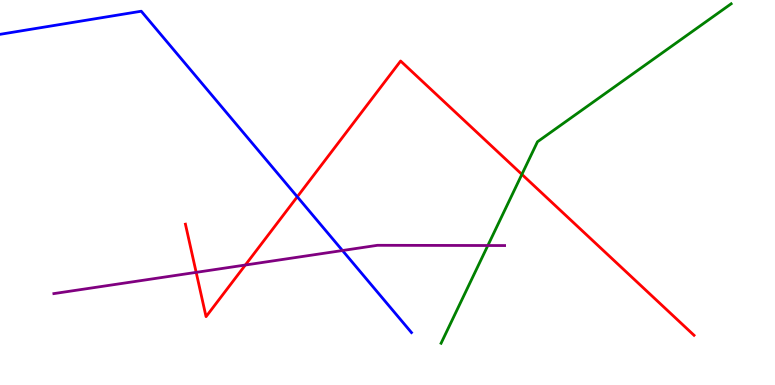[{'lines': ['blue', 'red'], 'intersections': [{'x': 3.84, 'y': 4.89}]}, {'lines': ['green', 'red'], 'intersections': [{'x': 6.73, 'y': 5.47}]}, {'lines': ['purple', 'red'], 'intersections': [{'x': 2.53, 'y': 2.93}, {'x': 3.17, 'y': 3.12}]}, {'lines': ['blue', 'green'], 'intersections': []}, {'lines': ['blue', 'purple'], 'intersections': [{'x': 4.42, 'y': 3.49}]}, {'lines': ['green', 'purple'], 'intersections': [{'x': 6.29, 'y': 3.62}]}]